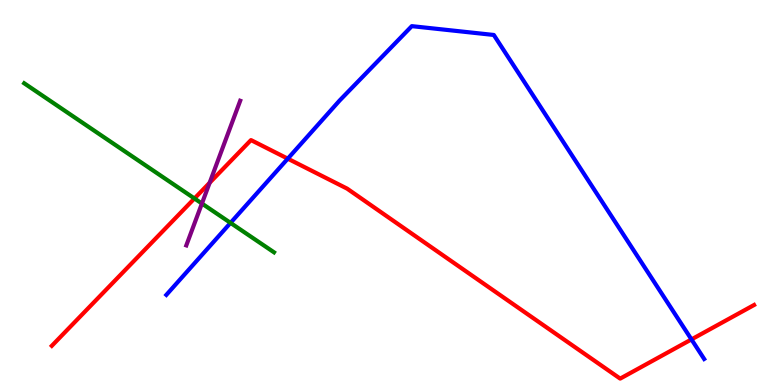[{'lines': ['blue', 'red'], 'intersections': [{'x': 3.71, 'y': 5.88}, {'x': 8.92, 'y': 1.18}]}, {'lines': ['green', 'red'], 'intersections': [{'x': 2.51, 'y': 4.84}]}, {'lines': ['purple', 'red'], 'intersections': [{'x': 2.7, 'y': 5.25}]}, {'lines': ['blue', 'green'], 'intersections': [{'x': 2.97, 'y': 4.21}]}, {'lines': ['blue', 'purple'], 'intersections': []}, {'lines': ['green', 'purple'], 'intersections': [{'x': 2.61, 'y': 4.71}]}]